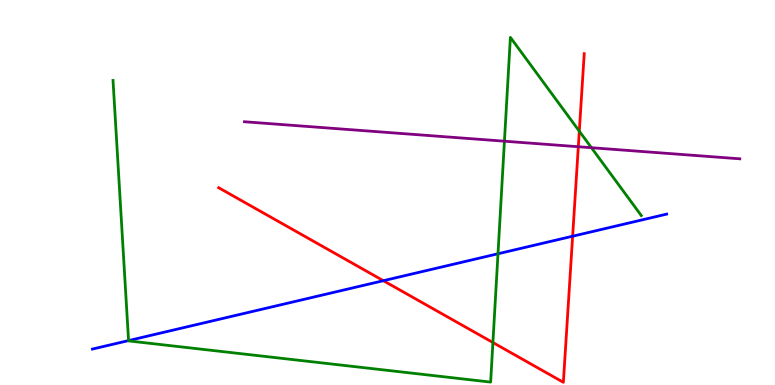[{'lines': ['blue', 'red'], 'intersections': [{'x': 4.95, 'y': 2.71}, {'x': 7.39, 'y': 3.86}]}, {'lines': ['green', 'red'], 'intersections': [{'x': 6.36, 'y': 1.1}, {'x': 7.47, 'y': 6.59}]}, {'lines': ['purple', 'red'], 'intersections': [{'x': 7.46, 'y': 6.19}]}, {'lines': ['blue', 'green'], 'intersections': [{'x': 1.66, 'y': 1.15}, {'x': 6.43, 'y': 3.41}]}, {'lines': ['blue', 'purple'], 'intersections': []}, {'lines': ['green', 'purple'], 'intersections': [{'x': 6.51, 'y': 6.33}, {'x': 7.63, 'y': 6.16}]}]